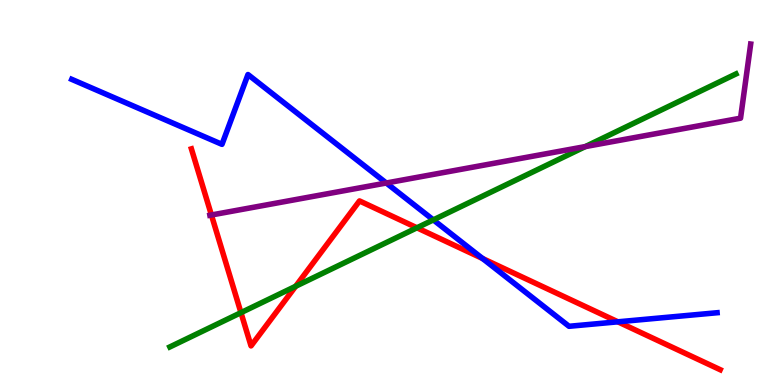[{'lines': ['blue', 'red'], 'intersections': [{'x': 6.23, 'y': 3.29}, {'x': 7.97, 'y': 1.64}]}, {'lines': ['green', 'red'], 'intersections': [{'x': 3.11, 'y': 1.88}, {'x': 3.81, 'y': 2.56}, {'x': 5.38, 'y': 4.08}]}, {'lines': ['purple', 'red'], 'intersections': [{'x': 2.73, 'y': 4.42}]}, {'lines': ['blue', 'green'], 'intersections': [{'x': 5.59, 'y': 4.29}]}, {'lines': ['blue', 'purple'], 'intersections': [{'x': 4.98, 'y': 5.25}]}, {'lines': ['green', 'purple'], 'intersections': [{'x': 7.55, 'y': 6.19}]}]